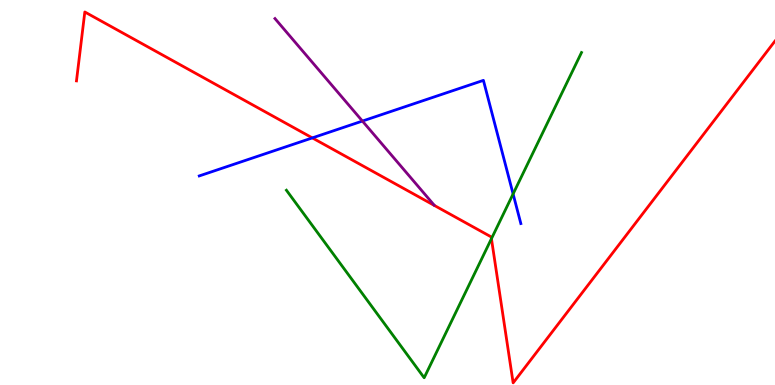[{'lines': ['blue', 'red'], 'intersections': [{'x': 4.03, 'y': 6.42}]}, {'lines': ['green', 'red'], 'intersections': [{'x': 6.34, 'y': 3.8}]}, {'lines': ['purple', 'red'], 'intersections': []}, {'lines': ['blue', 'green'], 'intersections': [{'x': 6.62, 'y': 4.96}]}, {'lines': ['blue', 'purple'], 'intersections': [{'x': 4.68, 'y': 6.86}]}, {'lines': ['green', 'purple'], 'intersections': []}]